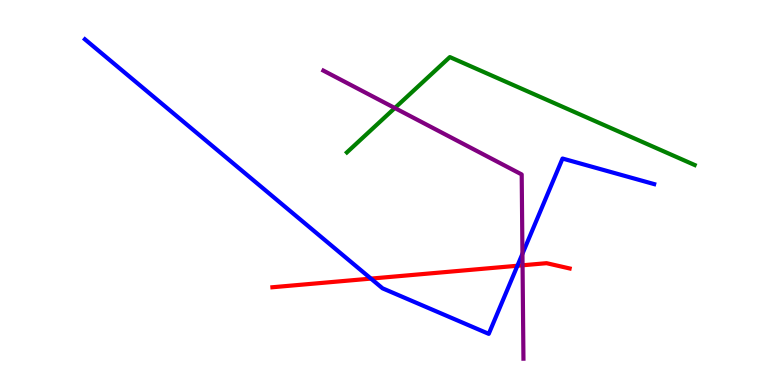[{'lines': ['blue', 'red'], 'intersections': [{'x': 4.79, 'y': 2.76}, {'x': 6.68, 'y': 3.1}]}, {'lines': ['green', 'red'], 'intersections': []}, {'lines': ['purple', 'red'], 'intersections': [{'x': 6.74, 'y': 3.11}]}, {'lines': ['blue', 'green'], 'intersections': []}, {'lines': ['blue', 'purple'], 'intersections': [{'x': 6.74, 'y': 3.41}]}, {'lines': ['green', 'purple'], 'intersections': [{'x': 5.09, 'y': 7.19}]}]